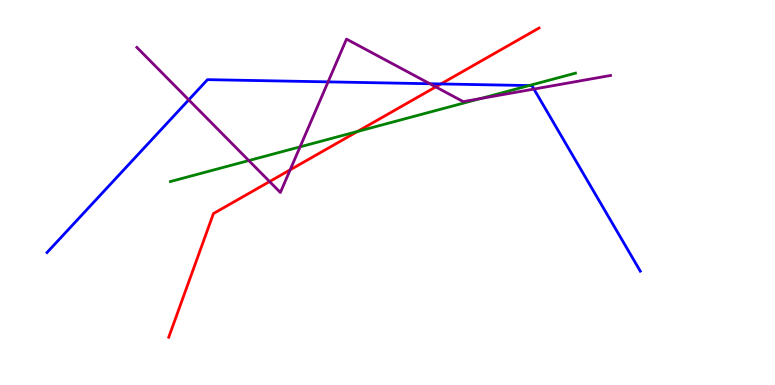[{'lines': ['blue', 'red'], 'intersections': [{'x': 5.69, 'y': 7.82}]}, {'lines': ['green', 'red'], 'intersections': [{'x': 4.61, 'y': 6.58}]}, {'lines': ['purple', 'red'], 'intersections': [{'x': 3.48, 'y': 5.28}, {'x': 3.74, 'y': 5.59}, {'x': 5.62, 'y': 7.74}]}, {'lines': ['blue', 'green'], 'intersections': [{'x': 6.83, 'y': 7.78}]}, {'lines': ['blue', 'purple'], 'intersections': [{'x': 2.44, 'y': 7.41}, {'x': 4.23, 'y': 7.87}, {'x': 5.55, 'y': 7.82}, {'x': 6.89, 'y': 7.69}]}, {'lines': ['green', 'purple'], 'intersections': [{'x': 3.21, 'y': 5.83}, {'x': 3.87, 'y': 6.19}, {'x': 6.2, 'y': 7.44}]}]